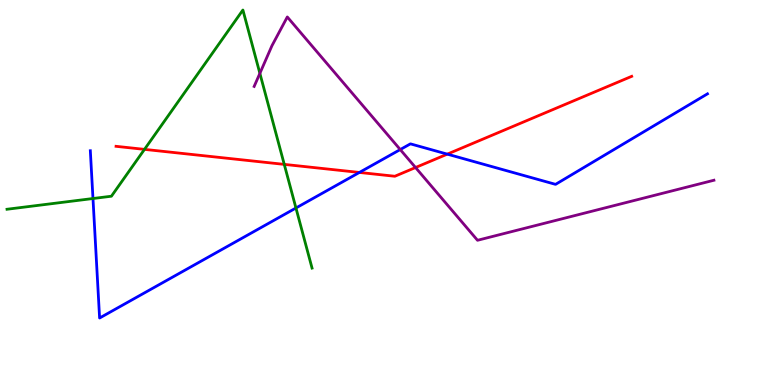[{'lines': ['blue', 'red'], 'intersections': [{'x': 4.64, 'y': 5.52}, {'x': 5.77, 'y': 6.0}]}, {'lines': ['green', 'red'], 'intersections': [{'x': 1.86, 'y': 6.12}, {'x': 3.67, 'y': 5.73}]}, {'lines': ['purple', 'red'], 'intersections': [{'x': 5.36, 'y': 5.65}]}, {'lines': ['blue', 'green'], 'intersections': [{'x': 1.2, 'y': 4.84}, {'x': 3.82, 'y': 4.6}]}, {'lines': ['blue', 'purple'], 'intersections': [{'x': 5.16, 'y': 6.12}]}, {'lines': ['green', 'purple'], 'intersections': [{'x': 3.35, 'y': 8.09}]}]